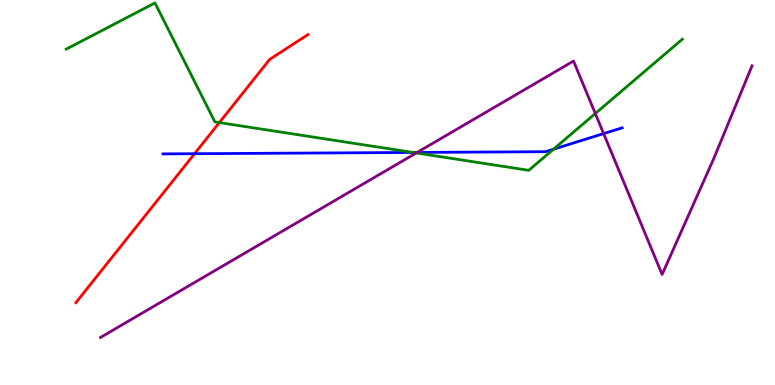[{'lines': ['blue', 'red'], 'intersections': [{'x': 2.51, 'y': 6.01}]}, {'lines': ['green', 'red'], 'intersections': [{'x': 2.83, 'y': 6.82}]}, {'lines': ['purple', 'red'], 'intersections': []}, {'lines': ['blue', 'green'], 'intersections': [{'x': 5.33, 'y': 6.04}, {'x': 7.14, 'y': 6.13}]}, {'lines': ['blue', 'purple'], 'intersections': [{'x': 5.38, 'y': 6.04}, {'x': 7.79, 'y': 6.53}]}, {'lines': ['green', 'purple'], 'intersections': [{'x': 5.37, 'y': 6.03}, {'x': 7.68, 'y': 7.05}]}]